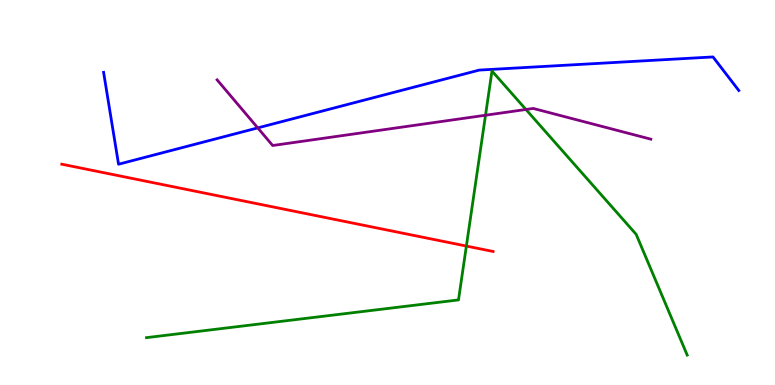[{'lines': ['blue', 'red'], 'intersections': []}, {'lines': ['green', 'red'], 'intersections': [{'x': 6.02, 'y': 3.61}]}, {'lines': ['purple', 'red'], 'intersections': []}, {'lines': ['blue', 'green'], 'intersections': []}, {'lines': ['blue', 'purple'], 'intersections': [{'x': 3.33, 'y': 6.68}]}, {'lines': ['green', 'purple'], 'intersections': [{'x': 6.26, 'y': 7.01}, {'x': 6.79, 'y': 7.16}]}]